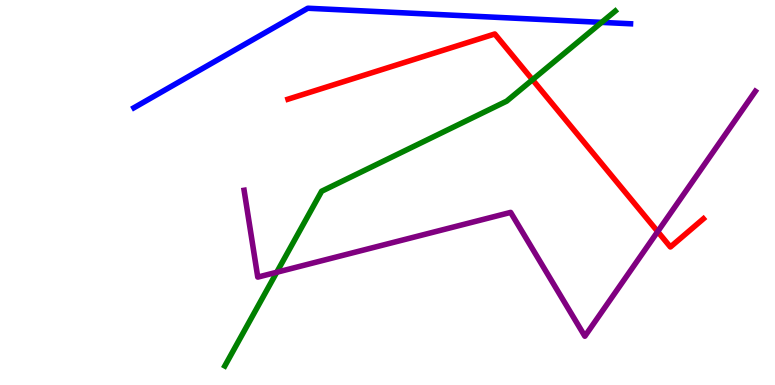[{'lines': ['blue', 'red'], 'intersections': []}, {'lines': ['green', 'red'], 'intersections': [{'x': 6.87, 'y': 7.93}]}, {'lines': ['purple', 'red'], 'intersections': [{'x': 8.49, 'y': 3.98}]}, {'lines': ['blue', 'green'], 'intersections': [{'x': 7.76, 'y': 9.42}]}, {'lines': ['blue', 'purple'], 'intersections': []}, {'lines': ['green', 'purple'], 'intersections': [{'x': 3.57, 'y': 2.93}]}]